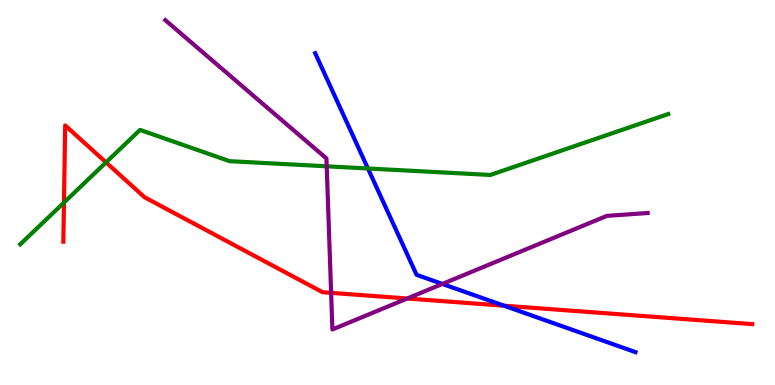[{'lines': ['blue', 'red'], 'intersections': [{'x': 6.5, 'y': 2.06}]}, {'lines': ['green', 'red'], 'intersections': [{'x': 0.825, 'y': 4.74}, {'x': 1.37, 'y': 5.78}]}, {'lines': ['purple', 'red'], 'intersections': [{'x': 4.27, 'y': 2.39}, {'x': 5.25, 'y': 2.25}]}, {'lines': ['blue', 'green'], 'intersections': [{'x': 4.75, 'y': 5.62}]}, {'lines': ['blue', 'purple'], 'intersections': [{'x': 5.71, 'y': 2.62}]}, {'lines': ['green', 'purple'], 'intersections': [{'x': 4.22, 'y': 5.68}]}]